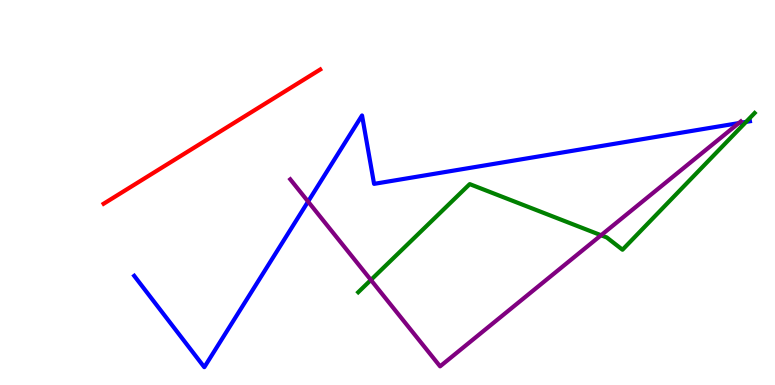[{'lines': ['blue', 'red'], 'intersections': []}, {'lines': ['green', 'red'], 'intersections': []}, {'lines': ['purple', 'red'], 'intersections': []}, {'lines': ['blue', 'green'], 'intersections': [{'x': 9.63, 'y': 6.83}]}, {'lines': ['blue', 'purple'], 'intersections': [{'x': 3.98, 'y': 4.76}, {'x': 9.53, 'y': 6.8}]}, {'lines': ['green', 'purple'], 'intersections': [{'x': 4.79, 'y': 2.73}, {'x': 7.76, 'y': 3.89}]}]